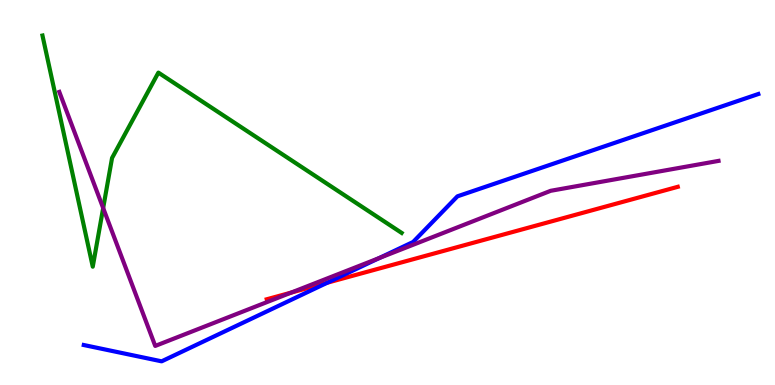[{'lines': ['blue', 'red'], 'intersections': [{'x': 4.22, 'y': 2.66}]}, {'lines': ['green', 'red'], 'intersections': []}, {'lines': ['purple', 'red'], 'intersections': [{'x': 3.76, 'y': 2.4}]}, {'lines': ['blue', 'green'], 'intersections': []}, {'lines': ['blue', 'purple'], 'intersections': [{'x': 4.89, 'y': 3.3}]}, {'lines': ['green', 'purple'], 'intersections': [{'x': 1.33, 'y': 4.6}]}]